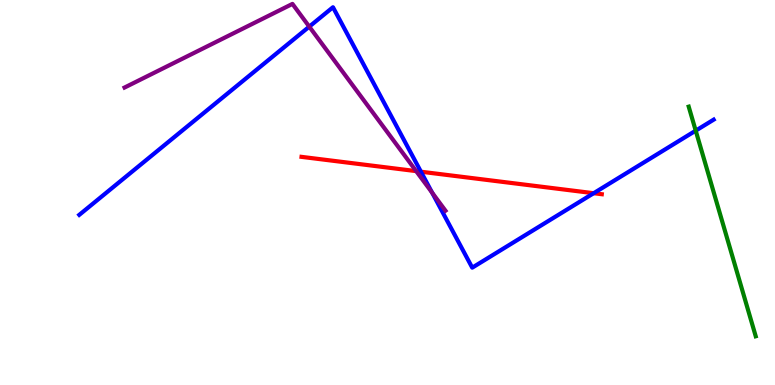[{'lines': ['blue', 'red'], 'intersections': [{'x': 5.43, 'y': 5.54}, {'x': 7.66, 'y': 4.98}]}, {'lines': ['green', 'red'], 'intersections': []}, {'lines': ['purple', 'red'], 'intersections': [{'x': 5.37, 'y': 5.56}]}, {'lines': ['blue', 'green'], 'intersections': [{'x': 8.98, 'y': 6.61}]}, {'lines': ['blue', 'purple'], 'intersections': [{'x': 3.99, 'y': 9.31}, {'x': 5.58, 'y': 5.0}]}, {'lines': ['green', 'purple'], 'intersections': []}]